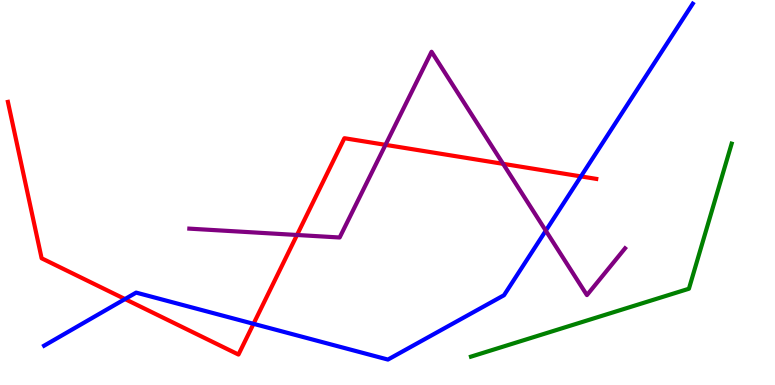[{'lines': ['blue', 'red'], 'intersections': [{'x': 1.61, 'y': 2.23}, {'x': 3.27, 'y': 1.59}, {'x': 7.5, 'y': 5.42}]}, {'lines': ['green', 'red'], 'intersections': []}, {'lines': ['purple', 'red'], 'intersections': [{'x': 3.83, 'y': 3.9}, {'x': 4.97, 'y': 6.24}, {'x': 6.49, 'y': 5.74}]}, {'lines': ['blue', 'green'], 'intersections': []}, {'lines': ['blue', 'purple'], 'intersections': [{'x': 7.04, 'y': 4.01}]}, {'lines': ['green', 'purple'], 'intersections': []}]